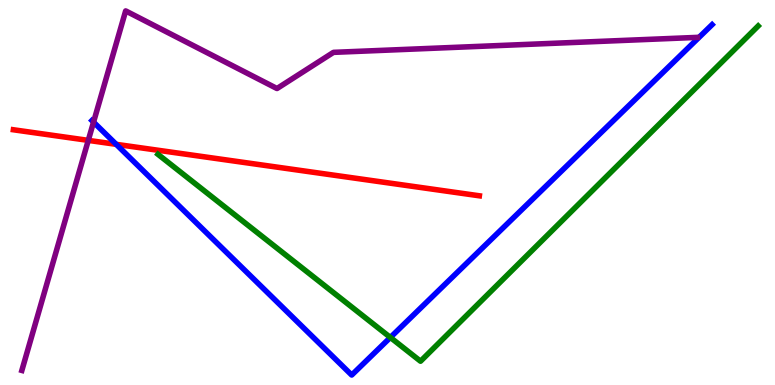[{'lines': ['blue', 'red'], 'intersections': [{'x': 1.5, 'y': 6.25}]}, {'lines': ['green', 'red'], 'intersections': []}, {'lines': ['purple', 'red'], 'intersections': [{'x': 1.14, 'y': 6.35}]}, {'lines': ['blue', 'green'], 'intersections': [{'x': 5.04, 'y': 1.24}]}, {'lines': ['blue', 'purple'], 'intersections': [{'x': 1.21, 'y': 6.83}]}, {'lines': ['green', 'purple'], 'intersections': []}]